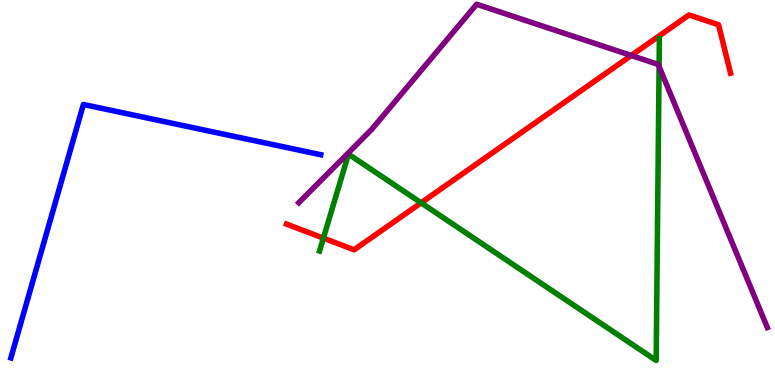[{'lines': ['blue', 'red'], 'intersections': []}, {'lines': ['green', 'red'], 'intersections': [{'x': 4.17, 'y': 3.82}, {'x': 5.43, 'y': 4.73}]}, {'lines': ['purple', 'red'], 'intersections': [{'x': 8.14, 'y': 8.56}]}, {'lines': ['blue', 'green'], 'intersections': []}, {'lines': ['blue', 'purple'], 'intersections': []}, {'lines': ['green', 'purple'], 'intersections': [{'x': 8.5, 'y': 8.27}]}]